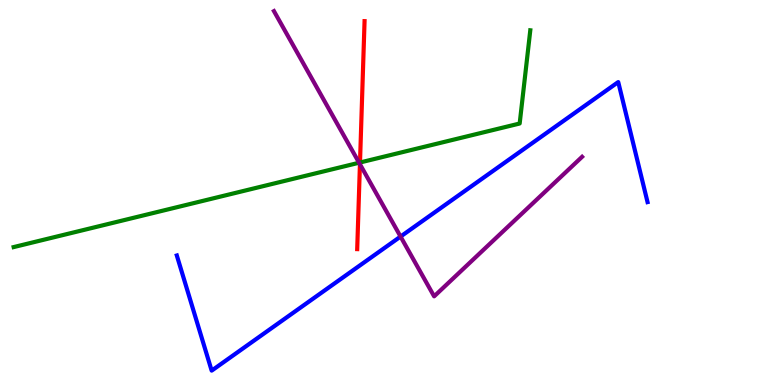[{'lines': ['blue', 'red'], 'intersections': []}, {'lines': ['green', 'red'], 'intersections': [{'x': 4.65, 'y': 5.78}]}, {'lines': ['purple', 'red'], 'intersections': [{'x': 4.64, 'y': 5.73}]}, {'lines': ['blue', 'green'], 'intersections': []}, {'lines': ['blue', 'purple'], 'intersections': [{'x': 5.17, 'y': 3.86}]}, {'lines': ['green', 'purple'], 'intersections': [{'x': 4.63, 'y': 5.77}]}]